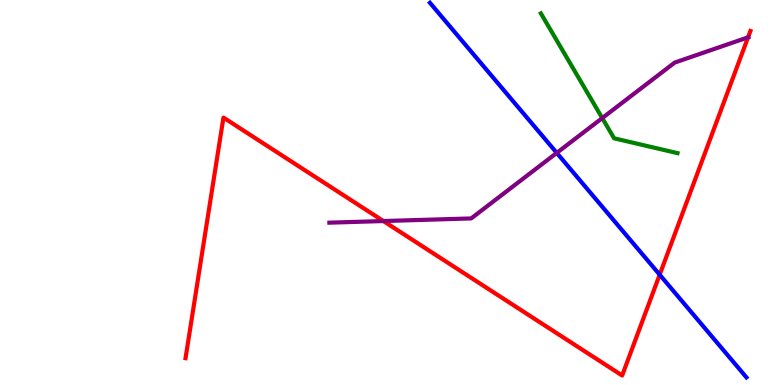[{'lines': ['blue', 'red'], 'intersections': [{'x': 8.51, 'y': 2.86}]}, {'lines': ['green', 'red'], 'intersections': []}, {'lines': ['purple', 'red'], 'intersections': [{'x': 4.95, 'y': 4.26}, {'x': 9.65, 'y': 9.03}]}, {'lines': ['blue', 'green'], 'intersections': []}, {'lines': ['blue', 'purple'], 'intersections': [{'x': 7.18, 'y': 6.03}]}, {'lines': ['green', 'purple'], 'intersections': [{'x': 7.77, 'y': 6.93}]}]